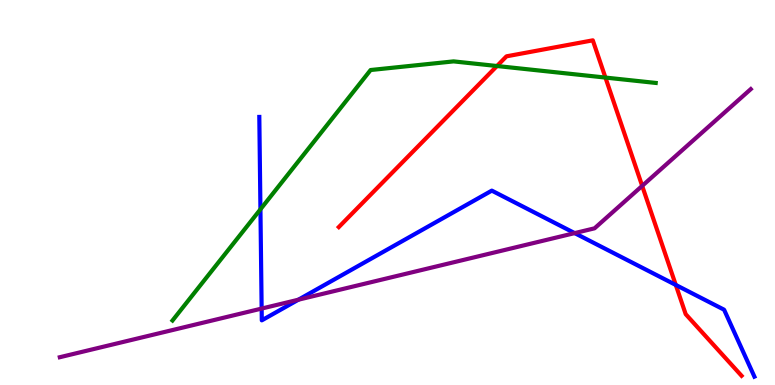[{'lines': ['blue', 'red'], 'intersections': [{'x': 8.72, 'y': 2.6}]}, {'lines': ['green', 'red'], 'intersections': [{'x': 6.41, 'y': 8.29}, {'x': 7.81, 'y': 7.99}]}, {'lines': ['purple', 'red'], 'intersections': [{'x': 8.29, 'y': 5.17}]}, {'lines': ['blue', 'green'], 'intersections': [{'x': 3.36, 'y': 4.56}]}, {'lines': ['blue', 'purple'], 'intersections': [{'x': 3.38, 'y': 1.99}, {'x': 3.85, 'y': 2.22}, {'x': 7.42, 'y': 3.95}]}, {'lines': ['green', 'purple'], 'intersections': []}]